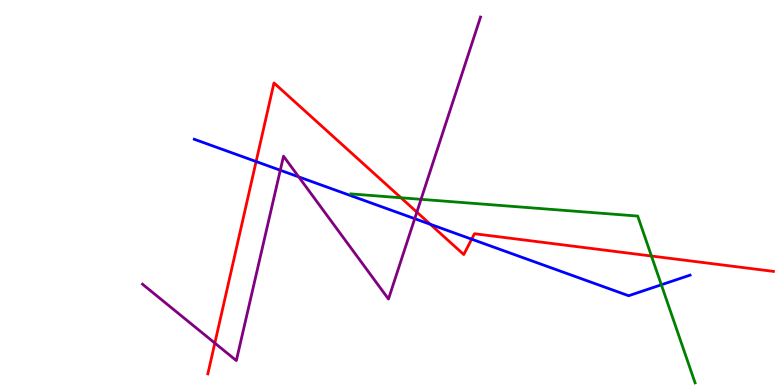[{'lines': ['blue', 'red'], 'intersections': [{'x': 3.3, 'y': 5.8}, {'x': 5.55, 'y': 4.17}, {'x': 6.09, 'y': 3.79}]}, {'lines': ['green', 'red'], 'intersections': [{'x': 5.17, 'y': 4.86}, {'x': 8.41, 'y': 3.35}]}, {'lines': ['purple', 'red'], 'intersections': [{'x': 2.77, 'y': 1.09}, {'x': 5.38, 'y': 4.49}]}, {'lines': ['blue', 'green'], 'intersections': [{'x': 8.53, 'y': 2.6}]}, {'lines': ['blue', 'purple'], 'intersections': [{'x': 3.62, 'y': 5.58}, {'x': 3.85, 'y': 5.41}, {'x': 5.35, 'y': 4.32}]}, {'lines': ['green', 'purple'], 'intersections': [{'x': 5.43, 'y': 4.82}]}]